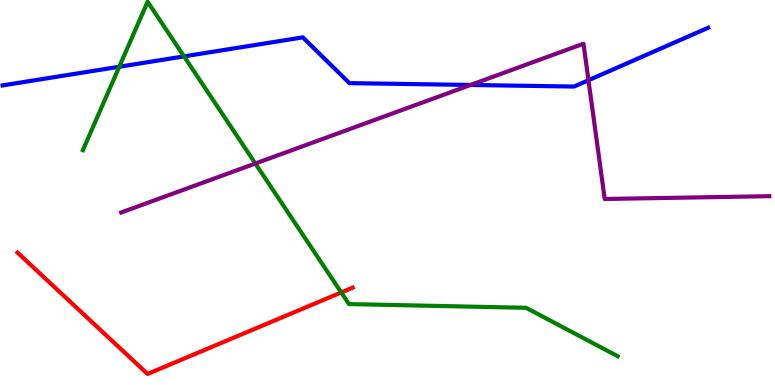[{'lines': ['blue', 'red'], 'intersections': []}, {'lines': ['green', 'red'], 'intersections': [{'x': 4.4, 'y': 2.4}]}, {'lines': ['purple', 'red'], 'intersections': []}, {'lines': ['blue', 'green'], 'intersections': [{'x': 1.54, 'y': 8.27}, {'x': 2.37, 'y': 8.54}]}, {'lines': ['blue', 'purple'], 'intersections': [{'x': 6.07, 'y': 7.79}, {'x': 7.59, 'y': 7.92}]}, {'lines': ['green', 'purple'], 'intersections': [{'x': 3.3, 'y': 5.75}]}]